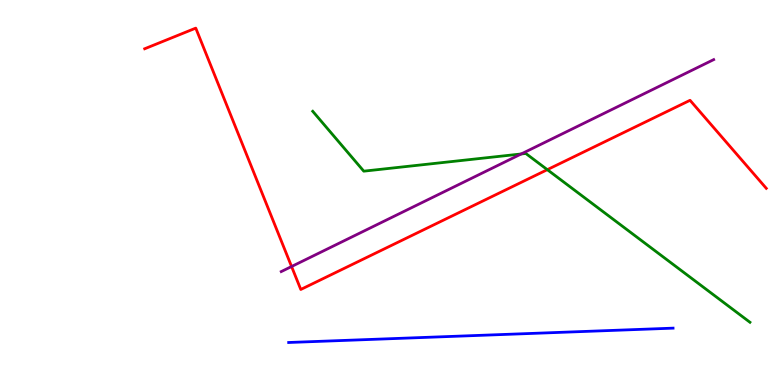[{'lines': ['blue', 'red'], 'intersections': []}, {'lines': ['green', 'red'], 'intersections': [{'x': 7.06, 'y': 5.59}]}, {'lines': ['purple', 'red'], 'intersections': [{'x': 3.76, 'y': 3.08}]}, {'lines': ['blue', 'green'], 'intersections': []}, {'lines': ['blue', 'purple'], 'intersections': []}, {'lines': ['green', 'purple'], 'intersections': [{'x': 6.73, 'y': 6.0}]}]